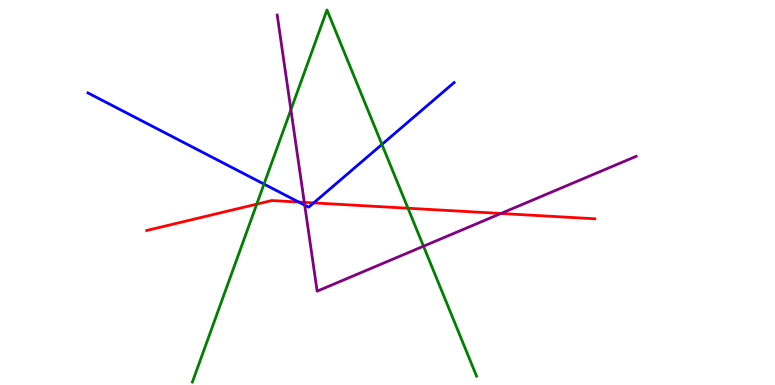[{'lines': ['blue', 'red'], 'intersections': [{'x': 3.85, 'y': 4.75}, {'x': 4.05, 'y': 4.73}]}, {'lines': ['green', 'red'], 'intersections': [{'x': 3.31, 'y': 4.7}, {'x': 5.26, 'y': 4.59}]}, {'lines': ['purple', 'red'], 'intersections': [{'x': 3.93, 'y': 4.74}, {'x': 6.46, 'y': 4.46}]}, {'lines': ['blue', 'green'], 'intersections': [{'x': 3.41, 'y': 5.22}, {'x': 4.93, 'y': 6.25}]}, {'lines': ['blue', 'purple'], 'intersections': [{'x': 3.93, 'y': 4.67}]}, {'lines': ['green', 'purple'], 'intersections': [{'x': 3.75, 'y': 7.15}, {'x': 5.46, 'y': 3.6}]}]